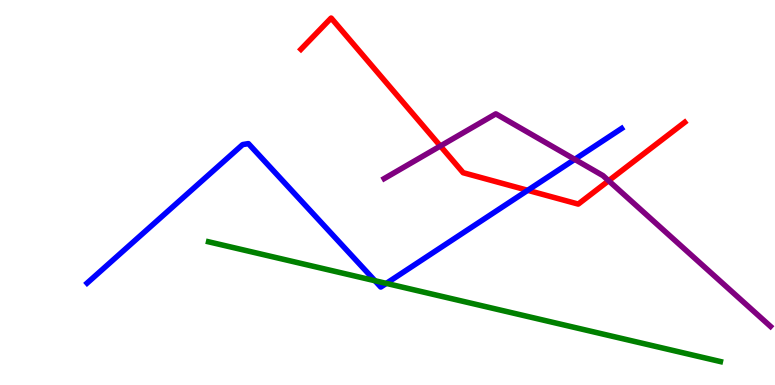[{'lines': ['blue', 'red'], 'intersections': [{'x': 6.81, 'y': 5.06}]}, {'lines': ['green', 'red'], 'intersections': []}, {'lines': ['purple', 'red'], 'intersections': [{'x': 5.68, 'y': 6.21}, {'x': 7.85, 'y': 5.31}]}, {'lines': ['blue', 'green'], 'intersections': [{'x': 4.84, 'y': 2.71}, {'x': 4.98, 'y': 2.64}]}, {'lines': ['blue', 'purple'], 'intersections': [{'x': 7.42, 'y': 5.86}]}, {'lines': ['green', 'purple'], 'intersections': []}]